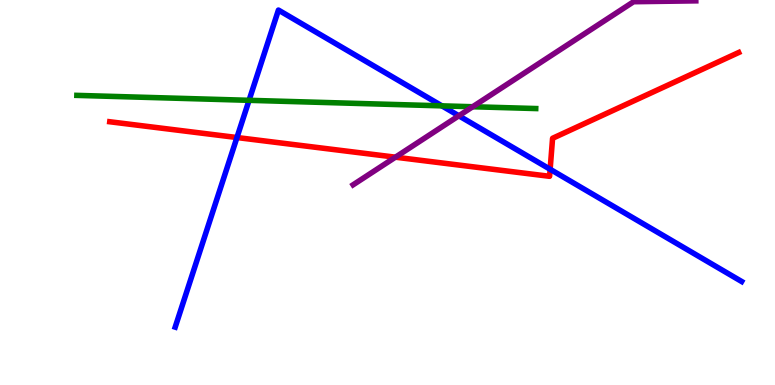[{'lines': ['blue', 'red'], 'intersections': [{'x': 3.06, 'y': 6.43}, {'x': 7.1, 'y': 5.6}]}, {'lines': ['green', 'red'], 'intersections': []}, {'lines': ['purple', 'red'], 'intersections': [{'x': 5.1, 'y': 5.92}]}, {'lines': ['blue', 'green'], 'intersections': [{'x': 3.21, 'y': 7.39}, {'x': 5.7, 'y': 7.25}]}, {'lines': ['blue', 'purple'], 'intersections': [{'x': 5.92, 'y': 6.99}]}, {'lines': ['green', 'purple'], 'intersections': [{'x': 6.1, 'y': 7.23}]}]